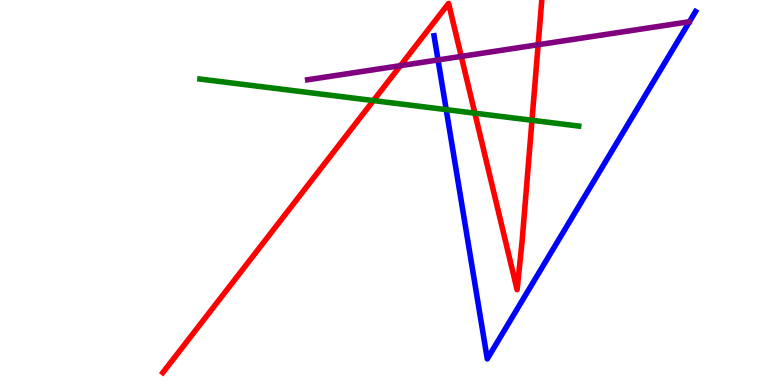[{'lines': ['blue', 'red'], 'intersections': []}, {'lines': ['green', 'red'], 'intersections': [{'x': 4.82, 'y': 7.39}, {'x': 6.13, 'y': 7.06}, {'x': 6.86, 'y': 6.88}]}, {'lines': ['purple', 'red'], 'intersections': [{'x': 5.17, 'y': 8.29}, {'x': 5.95, 'y': 8.53}, {'x': 6.94, 'y': 8.84}]}, {'lines': ['blue', 'green'], 'intersections': [{'x': 5.76, 'y': 7.15}]}, {'lines': ['blue', 'purple'], 'intersections': [{'x': 5.65, 'y': 8.44}]}, {'lines': ['green', 'purple'], 'intersections': []}]